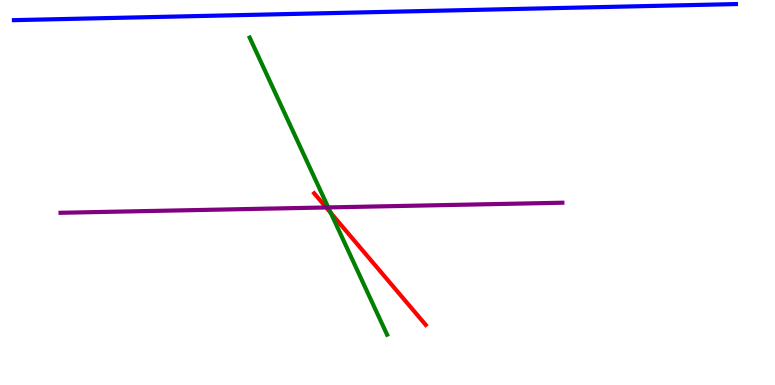[{'lines': ['blue', 'red'], 'intersections': []}, {'lines': ['green', 'red'], 'intersections': [{'x': 4.27, 'y': 4.47}]}, {'lines': ['purple', 'red'], 'intersections': [{'x': 4.21, 'y': 4.61}]}, {'lines': ['blue', 'green'], 'intersections': []}, {'lines': ['blue', 'purple'], 'intersections': []}, {'lines': ['green', 'purple'], 'intersections': [{'x': 4.24, 'y': 4.61}]}]